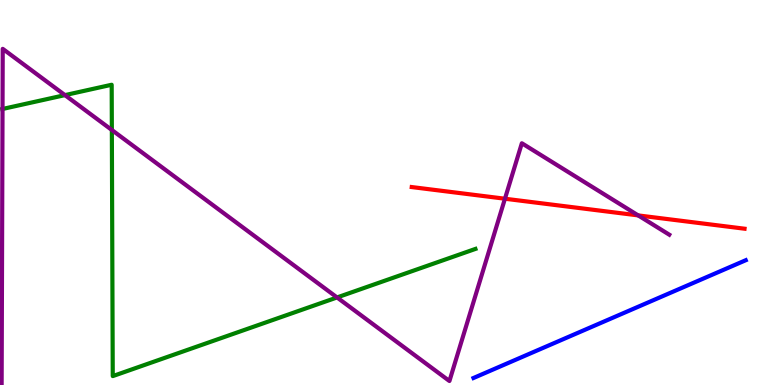[{'lines': ['blue', 'red'], 'intersections': []}, {'lines': ['green', 'red'], 'intersections': []}, {'lines': ['purple', 'red'], 'intersections': [{'x': 6.52, 'y': 4.84}, {'x': 8.23, 'y': 4.41}]}, {'lines': ['blue', 'green'], 'intersections': []}, {'lines': ['blue', 'purple'], 'intersections': []}, {'lines': ['green', 'purple'], 'intersections': [{'x': 0.0327, 'y': 7.17}, {'x': 0.838, 'y': 7.53}, {'x': 1.44, 'y': 6.62}, {'x': 4.35, 'y': 2.27}]}]